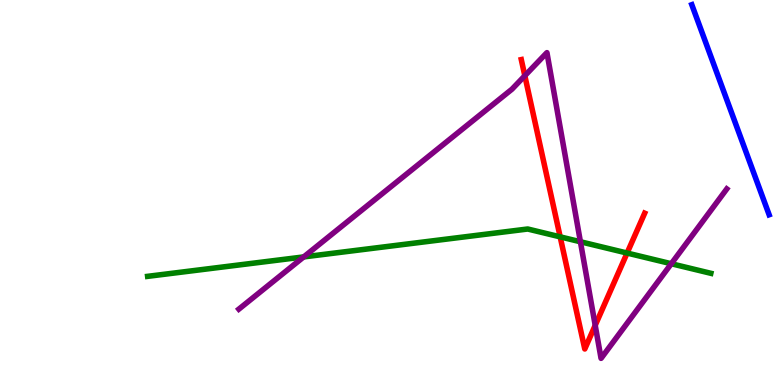[{'lines': ['blue', 'red'], 'intersections': []}, {'lines': ['green', 'red'], 'intersections': [{'x': 7.23, 'y': 3.85}, {'x': 8.09, 'y': 3.43}]}, {'lines': ['purple', 'red'], 'intersections': [{'x': 6.77, 'y': 8.03}, {'x': 7.68, 'y': 1.55}]}, {'lines': ['blue', 'green'], 'intersections': []}, {'lines': ['blue', 'purple'], 'intersections': []}, {'lines': ['green', 'purple'], 'intersections': [{'x': 3.92, 'y': 3.33}, {'x': 7.49, 'y': 3.72}, {'x': 8.66, 'y': 3.15}]}]